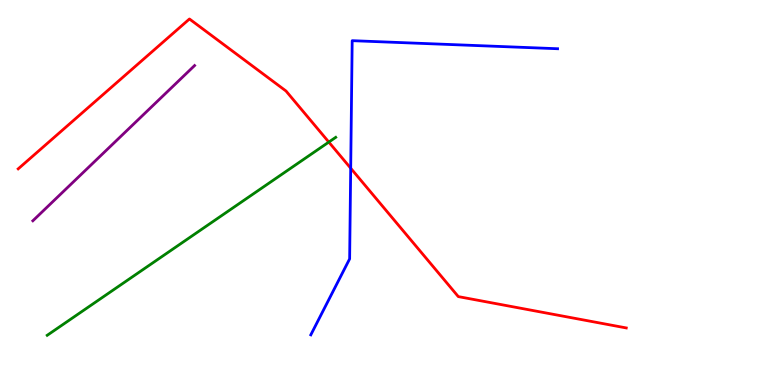[{'lines': ['blue', 'red'], 'intersections': [{'x': 4.53, 'y': 5.63}]}, {'lines': ['green', 'red'], 'intersections': [{'x': 4.24, 'y': 6.31}]}, {'lines': ['purple', 'red'], 'intersections': []}, {'lines': ['blue', 'green'], 'intersections': []}, {'lines': ['blue', 'purple'], 'intersections': []}, {'lines': ['green', 'purple'], 'intersections': []}]